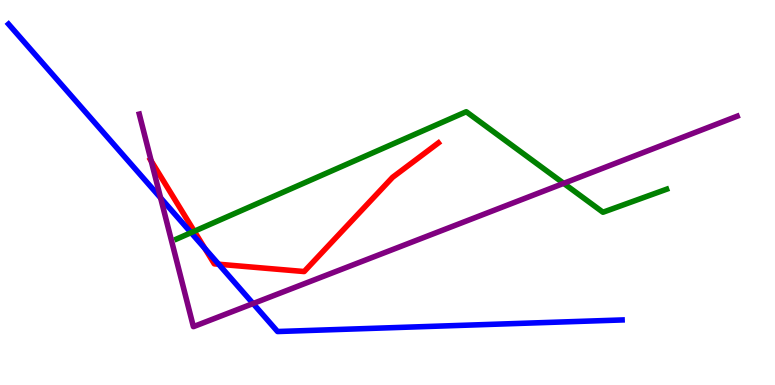[{'lines': ['blue', 'red'], 'intersections': [{'x': 2.64, 'y': 3.55}, {'x': 2.82, 'y': 3.14}]}, {'lines': ['green', 'red'], 'intersections': [{'x': 2.51, 'y': 3.99}]}, {'lines': ['purple', 'red'], 'intersections': [{'x': 1.95, 'y': 5.82}]}, {'lines': ['blue', 'green'], 'intersections': [{'x': 2.47, 'y': 3.96}]}, {'lines': ['blue', 'purple'], 'intersections': [{'x': 2.07, 'y': 4.86}, {'x': 3.27, 'y': 2.12}]}, {'lines': ['green', 'purple'], 'intersections': [{'x': 7.27, 'y': 5.24}]}]